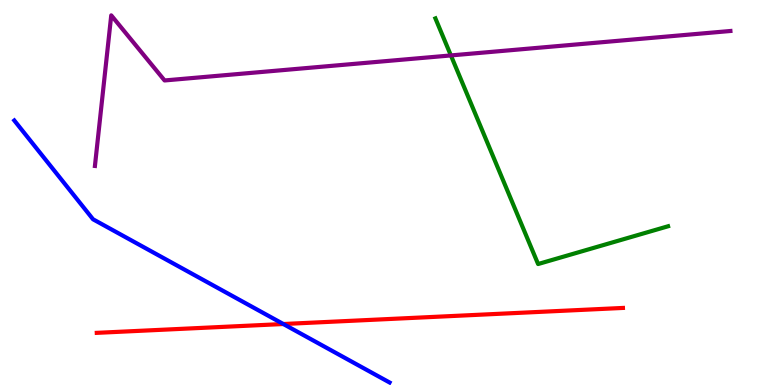[{'lines': ['blue', 'red'], 'intersections': [{'x': 3.66, 'y': 1.58}]}, {'lines': ['green', 'red'], 'intersections': []}, {'lines': ['purple', 'red'], 'intersections': []}, {'lines': ['blue', 'green'], 'intersections': []}, {'lines': ['blue', 'purple'], 'intersections': []}, {'lines': ['green', 'purple'], 'intersections': [{'x': 5.82, 'y': 8.56}]}]